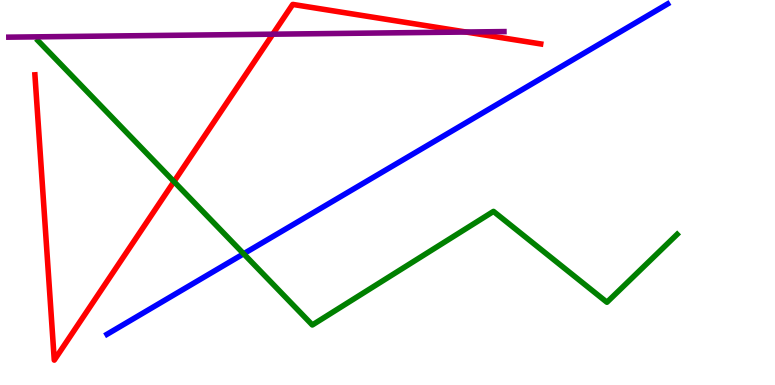[{'lines': ['blue', 'red'], 'intersections': []}, {'lines': ['green', 'red'], 'intersections': [{'x': 2.24, 'y': 5.28}]}, {'lines': ['purple', 'red'], 'intersections': [{'x': 3.52, 'y': 9.11}, {'x': 6.01, 'y': 9.17}]}, {'lines': ['blue', 'green'], 'intersections': [{'x': 3.14, 'y': 3.41}]}, {'lines': ['blue', 'purple'], 'intersections': []}, {'lines': ['green', 'purple'], 'intersections': []}]